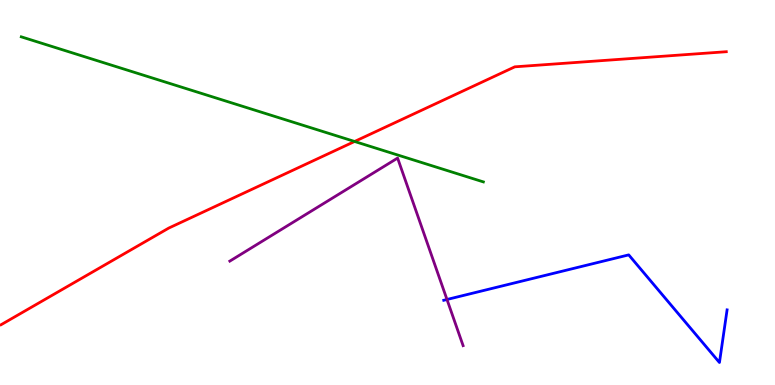[{'lines': ['blue', 'red'], 'intersections': []}, {'lines': ['green', 'red'], 'intersections': [{'x': 4.58, 'y': 6.33}]}, {'lines': ['purple', 'red'], 'intersections': []}, {'lines': ['blue', 'green'], 'intersections': []}, {'lines': ['blue', 'purple'], 'intersections': [{'x': 5.77, 'y': 2.22}]}, {'lines': ['green', 'purple'], 'intersections': []}]